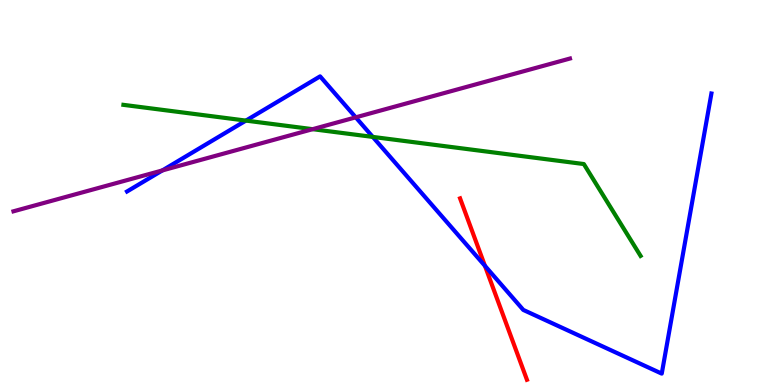[{'lines': ['blue', 'red'], 'intersections': [{'x': 6.26, 'y': 3.1}]}, {'lines': ['green', 'red'], 'intersections': []}, {'lines': ['purple', 'red'], 'intersections': []}, {'lines': ['blue', 'green'], 'intersections': [{'x': 3.17, 'y': 6.87}, {'x': 4.81, 'y': 6.44}]}, {'lines': ['blue', 'purple'], 'intersections': [{'x': 2.09, 'y': 5.57}, {'x': 4.59, 'y': 6.95}]}, {'lines': ['green', 'purple'], 'intersections': [{'x': 4.03, 'y': 6.64}]}]